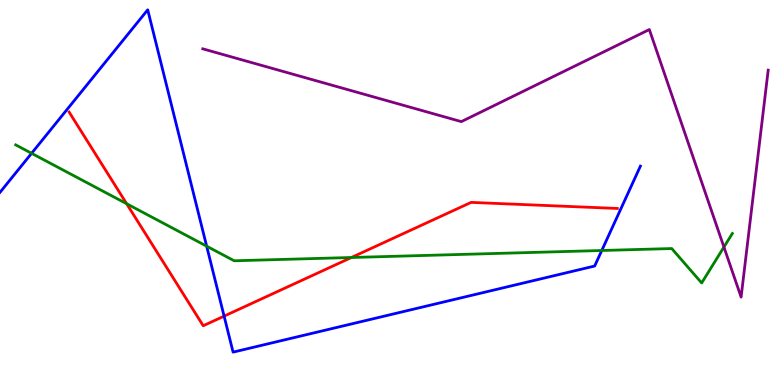[{'lines': ['blue', 'red'], 'intersections': [{'x': 2.89, 'y': 1.79}]}, {'lines': ['green', 'red'], 'intersections': [{'x': 1.63, 'y': 4.71}, {'x': 4.53, 'y': 3.31}]}, {'lines': ['purple', 'red'], 'intersections': []}, {'lines': ['blue', 'green'], 'intersections': [{'x': 0.408, 'y': 6.02}, {'x': 2.67, 'y': 3.61}, {'x': 7.76, 'y': 3.49}]}, {'lines': ['blue', 'purple'], 'intersections': []}, {'lines': ['green', 'purple'], 'intersections': [{'x': 9.34, 'y': 3.58}]}]